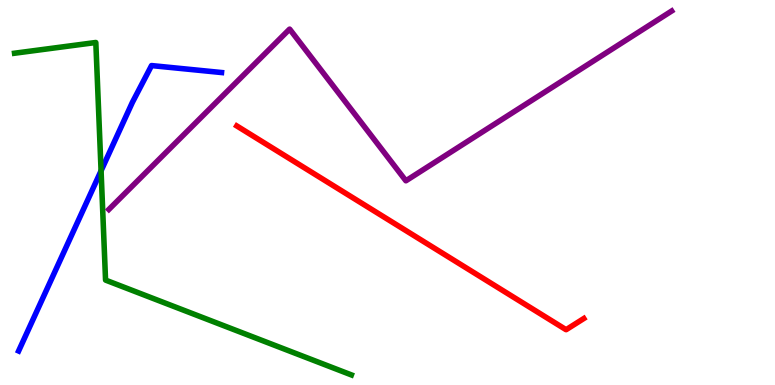[{'lines': ['blue', 'red'], 'intersections': []}, {'lines': ['green', 'red'], 'intersections': []}, {'lines': ['purple', 'red'], 'intersections': []}, {'lines': ['blue', 'green'], 'intersections': [{'x': 1.3, 'y': 5.56}]}, {'lines': ['blue', 'purple'], 'intersections': []}, {'lines': ['green', 'purple'], 'intersections': []}]